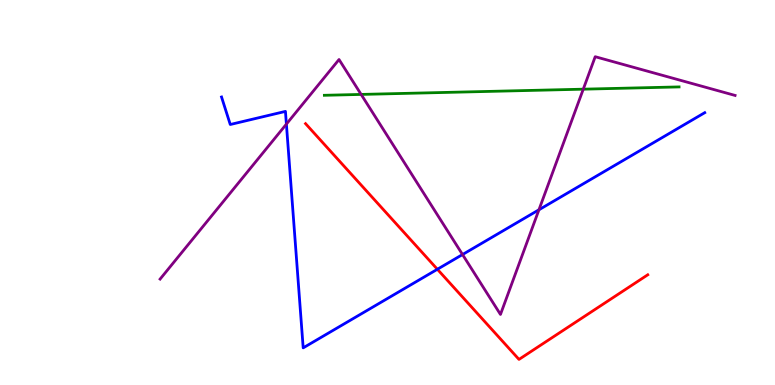[{'lines': ['blue', 'red'], 'intersections': [{'x': 5.64, 'y': 3.01}]}, {'lines': ['green', 'red'], 'intersections': []}, {'lines': ['purple', 'red'], 'intersections': []}, {'lines': ['blue', 'green'], 'intersections': []}, {'lines': ['blue', 'purple'], 'intersections': [{'x': 3.7, 'y': 6.78}, {'x': 5.97, 'y': 3.39}, {'x': 6.95, 'y': 4.55}]}, {'lines': ['green', 'purple'], 'intersections': [{'x': 4.66, 'y': 7.55}, {'x': 7.53, 'y': 7.68}]}]